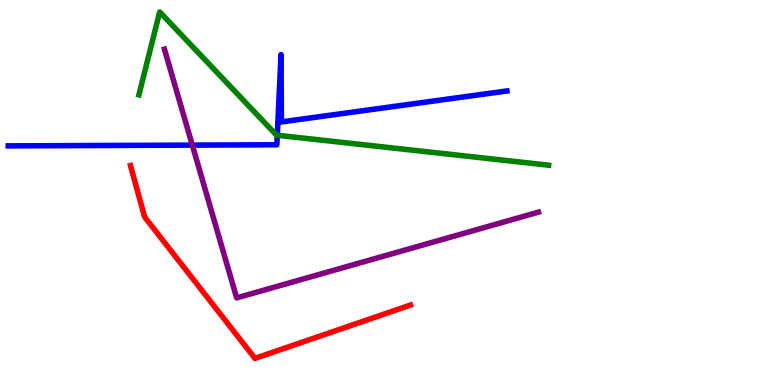[{'lines': ['blue', 'red'], 'intersections': []}, {'lines': ['green', 'red'], 'intersections': []}, {'lines': ['purple', 'red'], 'intersections': []}, {'lines': ['blue', 'green'], 'intersections': [{'x': 3.58, 'y': 6.49}]}, {'lines': ['blue', 'purple'], 'intersections': [{'x': 2.48, 'y': 6.23}]}, {'lines': ['green', 'purple'], 'intersections': []}]